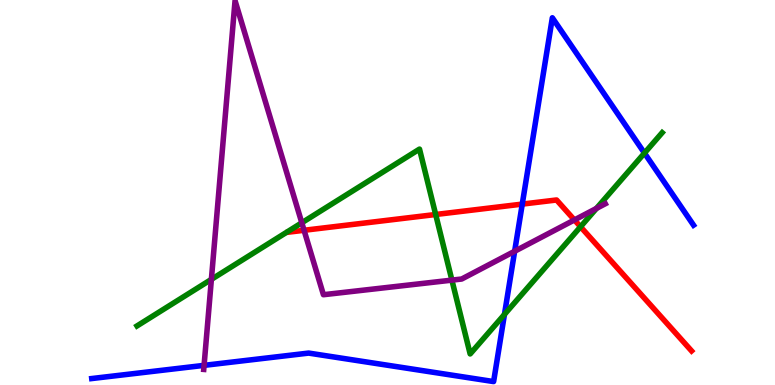[{'lines': ['blue', 'red'], 'intersections': [{'x': 6.74, 'y': 4.7}]}, {'lines': ['green', 'red'], 'intersections': [{'x': 5.62, 'y': 4.43}, {'x': 7.49, 'y': 4.11}]}, {'lines': ['purple', 'red'], 'intersections': [{'x': 3.92, 'y': 4.02}, {'x': 7.41, 'y': 4.29}]}, {'lines': ['blue', 'green'], 'intersections': [{'x': 6.51, 'y': 1.83}, {'x': 8.32, 'y': 6.02}]}, {'lines': ['blue', 'purple'], 'intersections': [{'x': 2.63, 'y': 0.51}, {'x': 6.64, 'y': 3.47}]}, {'lines': ['green', 'purple'], 'intersections': [{'x': 2.73, 'y': 2.74}, {'x': 3.89, 'y': 4.21}, {'x': 5.83, 'y': 2.72}, {'x': 7.7, 'y': 4.59}]}]